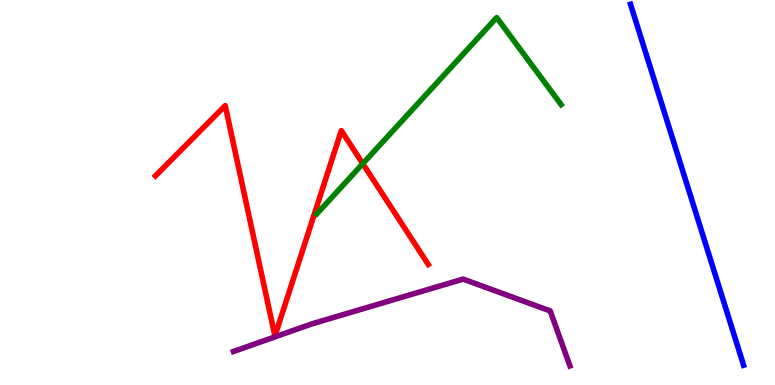[{'lines': ['blue', 'red'], 'intersections': []}, {'lines': ['green', 'red'], 'intersections': [{'x': 4.68, 'y': 5.75}]}, {'lines': ['purple', 'red'], 'intersections': []}, {'lines': ['blue', 'green'], 'intersections': []}, {'lines': ['blue', 'purple'], 'intersections': []}, {'lines': ['green', 'purple'], 'intersections': []}]